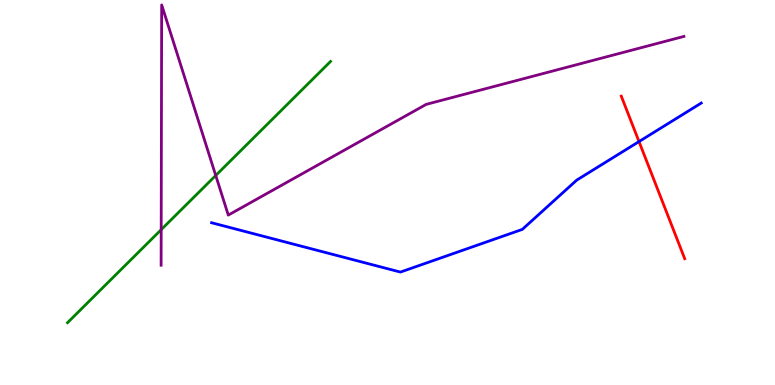[{'lines': ['blue', 'red'], 'intersections': [{'x': 8.25, 'y': 6.32}]}, {'lines': ['green', 'red'], 'intersections': []}, {'lines': ['purple', 'red'], 'intersections': []}, {'lines': ['blue', 'green'], 'intersections': []}, {'lines': ['blue', 'purple'], 'intersections': []}, {'lines': ['green', 'purple'], 'intersections': [{'x': 2.08, 'y': 4.03}, {'x': 2.78, 'y': 5.44}]}]